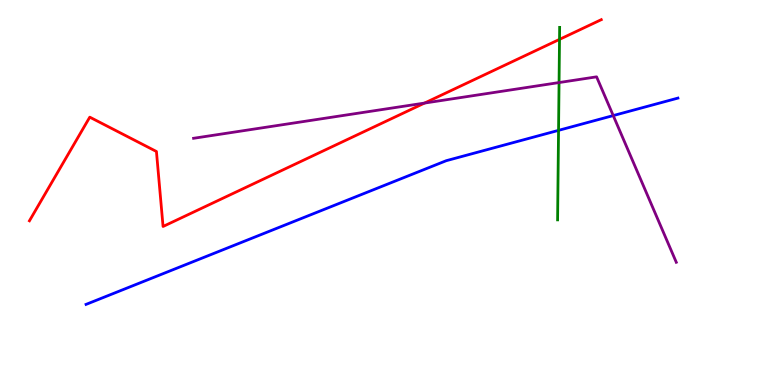[{'lines': ['blue', 'red'], 'intersections': []}, {'lines': ['green', 'red'], 'intersections': [{'x': 7.22, 'y': 8.98}]}, {'lines': ['purple', 'red'], 'intersections': [{'x': 5.48, 'y': 7.32}]}, {'lines': ['blue', 'green'], 'intersections': [{'x': 7.21, 'y': 6.61}]}, {'lines': ['blue', 'purple'], 'intersections': [{'x': 7.91, 'y': 7.0}]}, {'lines': ['green', 'purple'], 'intersections': [{'x': 7.21, 'y': 7.86}]}]